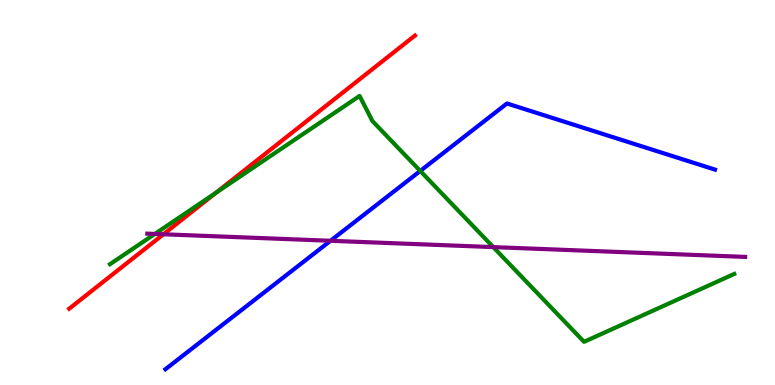[{'lines': ['blue', 'red'], 'intersections': []}, {'lines': ['green', 'red'], 'intersections': [{'x': 2.79, 'y': 4.99}]}, {'lines': ['purple', 'red'], 'intersections': [{'x': 2.11, 'y': 3.91}]}, {'lines': ['blue', 'green'], 'intersections': [{'x': 5.42, 'y': 5.56}]}, {'lines': ['blue', 'purple'], 'intersections': [{'x': 4.26, 'y': 3.75}]}, {'lines': ['green', 'purple'], 'intersections': [{'x': 2.0, 'y': 3.92}, {'x': 6.36, 'y': 3.58}]}]